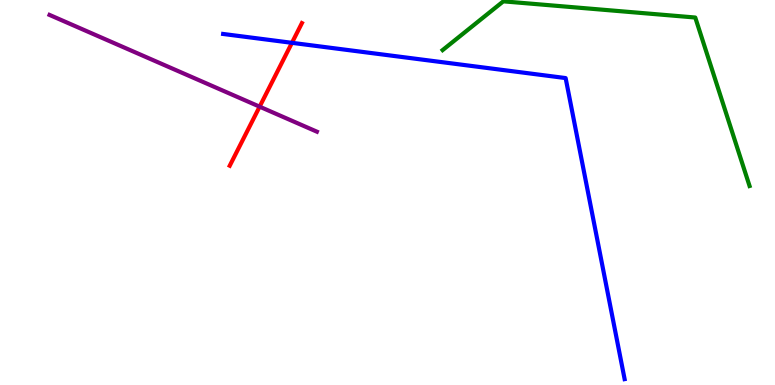[{'lines': ['blue', 'red'], 'intersections': [{'x': 3.77, 'y': 8.89}]}, {'lines': ['green', 'red'], 'intersections': []}, {'lines': ['purple', 'red'], 'intersections': [{'x': 3.35, 'y': 7.23}]}, {'lines': ['blue', 'green'], 'intersections': []}, {'lines': ['blue', 'purple'], 'intersections': []}, {'lines': ['green', 'purple'], 'intersections': []}]